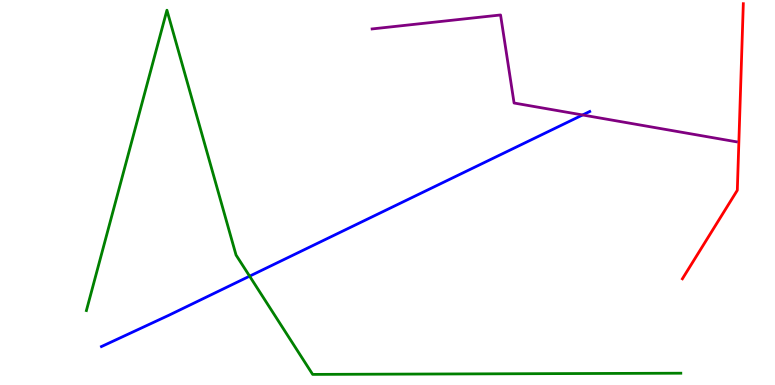[{'lines': ['blue', 'red'], 'intersections': []}, {'lines': ['green', 'red'], 'intersections': []}, {'lines': ['purple', 'red'], 'intersections': []}, {'lines': ['blue', 'green'], 'intersections': [{'x': 3.22, 'y': 2.83}]}, {'lines': ['blue', 'purple'], 'intersections': [{'x': 7.52, 'y': 7.01}]}, {'lines': ['green', 'purple'], 'intersections': []}]